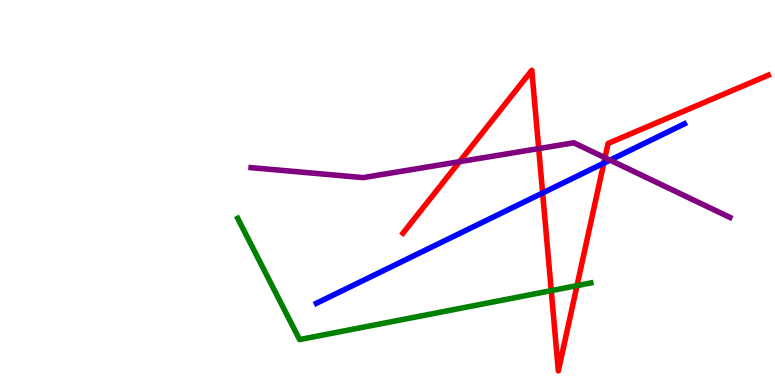[{'lines': ['blue', 'red'], 'intersections': [{'x': 7.0, 'y': 4.99}, {'x': 7.79, 'y': 5.76}]}, {'lines': ['green', 'red'], 'intersections': [{'x': 7.11, 'y': 2.45}, {'x': 7.45, 'y': 2.58}]}, {'lines': ['purple', 'red'], 'intersections': [{'x': 5.93, 'y': 5.8}, {'x': 6.95, 'y': 6.14}, {'x': 7.81, 'y': 5.9}]}, {'lines': ['blue', 'green'], 'intersections': []}, {'lines': ['blue', 'purple'], 'intersections': [{'x': 7.87, 'y': 5.84}]}, {'lines': ['green', 'purple'], 'intersections': []}]